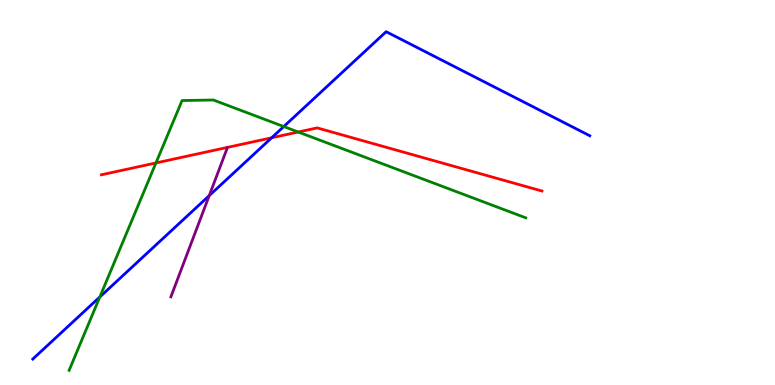[{'lines': ['blue', 'red'], 'intersections': [{'x': 3.51, 'y': 6.42}]}, {'lines': ['green', 'red'], 'intersections': [{'x': 2.01, 'y': 5.77}, {'x': 3.85, 'y': 6.57}]}, {'lines': ['purple', 'red'], 'intersections': []}, {'lines': ['blue', 'green'], 'intersections': [{'x': 1.29, 'y': 2.29}, {'x': 3.66, 'y': 6.71}]}, {'lines': ['blue', 'purple'], 'intersections': [{'x': 2.7, 'y': 4.92}]}, {'lines': ['green', 'purple'], 'intersections': []}]